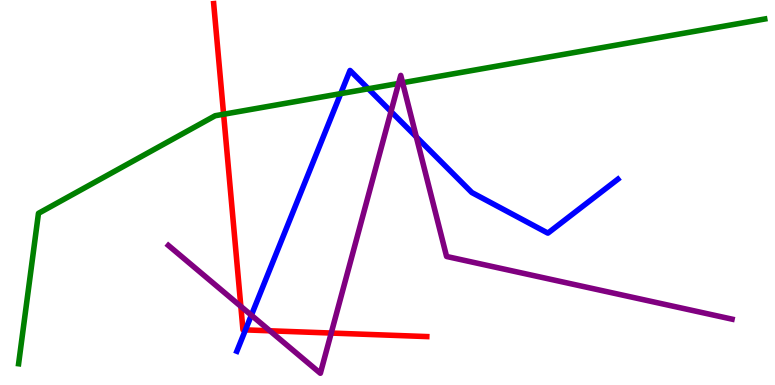[{'lines': ['blue', 'red'], 'intersections': [{'x': 3.17, 'y': 1.43}]}, {'lines': ['green', 'red'], 'intersections': [{'x': 2.89, 'y': 7.03}]}, {'lines': ['purple', 'red'], 'intersections': [{'x': 3.11, 'y': 2.04}, {'x': 3.48, 'y': 1.41}, {'x': 4.27, 'y': 1.35}]}, {'lines': ['blue', 'green'], 'intersections': [{'x': 4.4, 'y': 7.57}, {'x': 4.75, 'y': 7.69}]}, {'lines': ['blue', 'purple'], 'intersections': [{'x': 3.24, 'y': 1.81}, {'x': 5.05, 'y': 7.1}, {'x': 5.37, 'y': 6.44}]}, {'lines': ['green', 'purple'], 'intersections': [{'x': 5.14, 'y': 7.83}, {'x': 5.19, 'y': 7.85}]}]